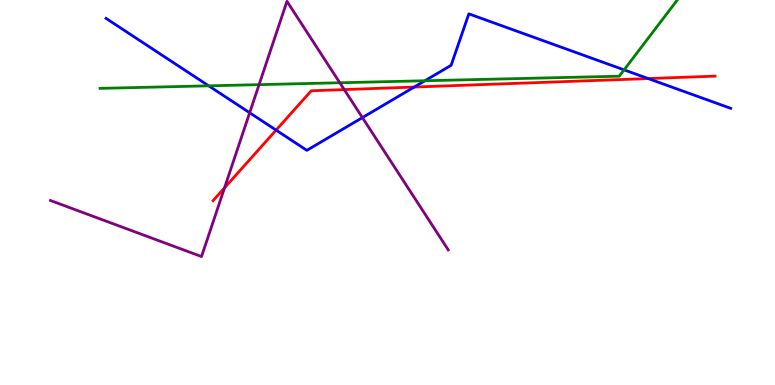[{'lines': ['blue', 'red'], 'intersections': [{'x': 3.56, 'y': 6.62}, {'x': 5.34, 'y': 7.74}, {'x': 8.36, 'y': 7.96}]}, {'lines': ['green', 'red'], 'intersections': []}, {'lines': ['purple', 'red'], 'intersections': [{'x': 2.9, 'y': 5.12}, {'x': 4.44, 'y': 7.67}]}, {'lines': ['blue', 'green'], 'intersections': [{'x': 2.69, 'y': 7.77}, {'x': 5.48, 'y': 7.9}, {'x': 8.05, 'y': 8.19}]}, {'lines': ['blue', 'purple'], 'intersections': [{'x': 3.22, 'y': 7.07}, {'x': 4.68, 'y': 6.95}]}, {'lines': ['green', 'purple'], 'intersections': [{'x': 3.34, 'y': 7.8}, {'x': 4.38, 'y': 7.85}]}]